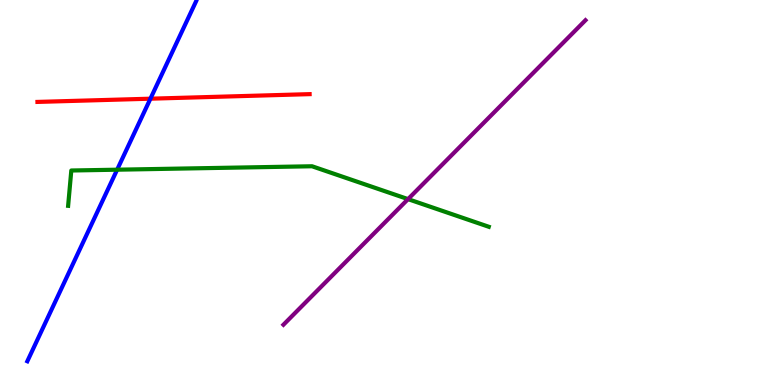[{'lines': ['blue', 'red'], 'intersections': [{'x': 1.94, 'y': 7.44}]}, {'lines': ['green', 'red'], 'intersections': []}, {'lines': ['purple', 'red'], 'intersections': []}, {'lines': ['blue', 'green'], 'intersections': [{'x': 1.51, 'y': 5.59}]}, {'lines': ['blue', 'purple'], 'intersections': []}, {'lines': ['green', 'purple'], 'intersections': [{'x': 5.26, 'y': 4.83}]}]